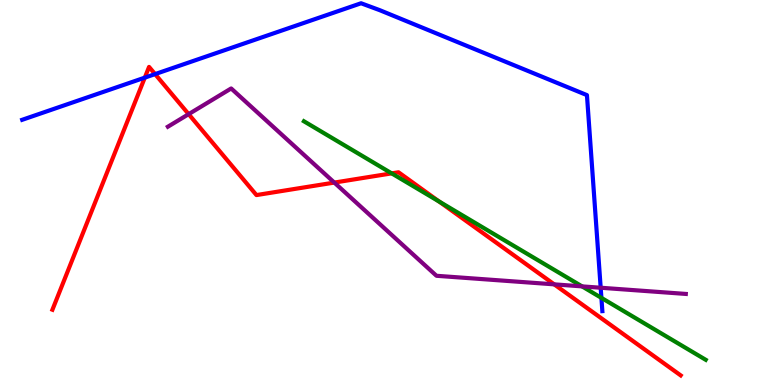[{'lines': ['blue', 'red'], 'intersections': [{'x': 1.87, 'y': 7.98}, {'x': 2.0, 'y': 8.08}]}, {'lines': ['green', 'red'], 'intersections': [{'x': 5.05, 'y': 5.5}, {'x': 5.67, 'y': 4.76}]}, {'lines': ['purple', 'red'], 'intersections': [{'x': 2.43, 'y': 7.04}, {'x': 4.31, 'y': 5.26}, {'x': 7.15, 'y': 2.61}]}, {'lines': ['blue', 'green'], 'intersections': [{'x': 7.76, 'y': 2.26}]}, {'lines': ['blue', 'purple'], 'intersections': [{'x': 7.75, 'y': 2.53}]}, {'lines': ['green', 'purple'], 'intersections': [{'x': 7.51, 'y': 2.56}]}]